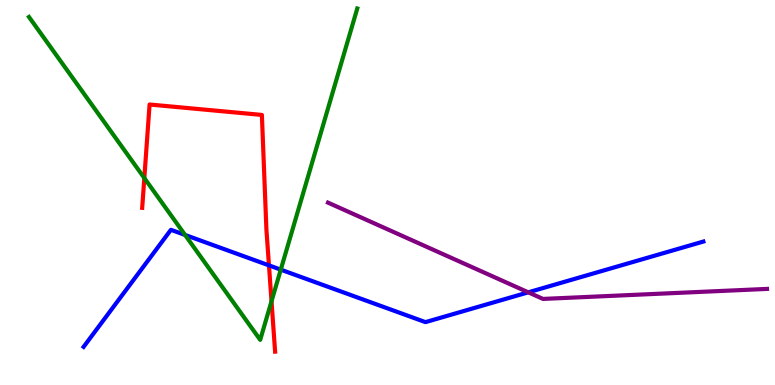[{'lines': ['blue', 'red'], 'intersections': [{'x': 3.47, 'y': 3.11}]}, {'lines': ['green', 'red'], 'intersections': [{'x': 1.86, 'y': 5.38}, {'x': 3.5, 'y': 2.18}]}, {'lines': ['purple', 'red'], 'intersections': []}, {'lines': ['blue', 'green'], 'intersections': [{'x': 2.39, 'y': 3.9}, {'x': 3.62, 'y': 3.0}]}, {'lines': ['blue', 'purple'], 'intersections': [{'x': 6.82, 'y': 2.41}]}, {'lines': ['green', 'purple'], 'intersections': []}]